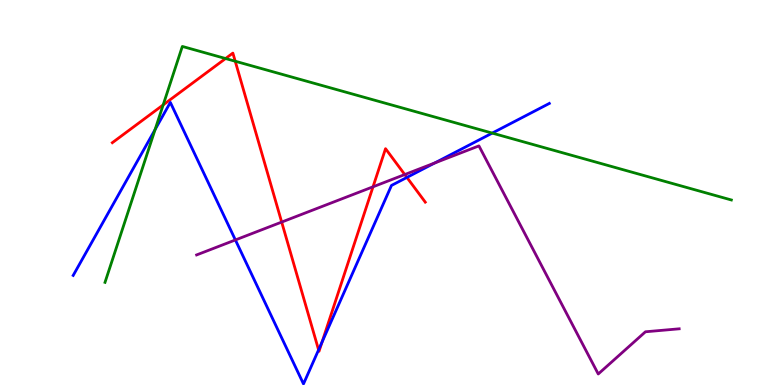[{'lines': ['blue', 'red'], 'intersections': [{'x': 4.11, 'y': 0.913}, {'x': 4.16, 'y': 1.12}, {'x': 5.25, 'y': 5.39}]}, {'lines': ['green', 'red'], 'intersections': [{'x': 2.11, 'y': 7.28}, {'x': 2.91, 'y': 8.48}, {'x': 3.04, 'y': 8.41}]}, {'lines': ['purple', 'red'], 'intersections': [{'x': 3.63, 'y': 4.23}, {'x': 4.81, 'y': 5.15}, {'x': 5.22, 'y': 5.47}]}, {'lines': ['blue', 'green'], 'intersections': [{'x': 2.0, 'y': 6.63}, {'x': 6.35, 'y': 6.54}]}, {'lines': ['blue', 'purple'], 'intersections': [{'x': 3.04, 'y': 3.77}, {'x': 5.61, 'y': 5.77}]}, {'lines': ['green', 'purple'], 'intersections': []}]